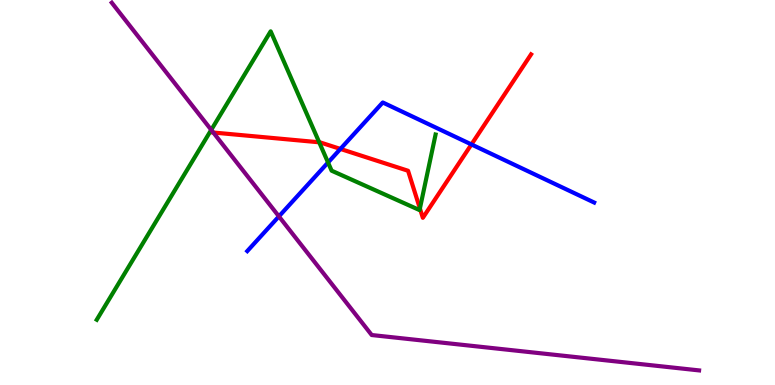[{'lines': ['blue', 'red'], 'intersections': [{'x': 4.39, 'y': 6.13}, {'x': 6.08, 'y': 6.25}]}, {'lines': ['green', 'red'], 'intersections': [{'x': 4.12, 'y': 6.3}, {'x': 5.42, 'y': 4.58}]}, {'lines': ['purple', 'red'], 'intersections': [{'x': 2.75, 'y': 6.56}]}, {'lines': ['blue', 'green'], 'intersections': [{'x': 4.23, 'y': 5.78}]}, {'lines': ['blue', 'purple'], 'intersections': [{'x': 3.6, 'y': 4.38}]}, {'lines': ['green', 'purple'], 'intersections': [{'x': 2.73, 'y': 6.63}]}]